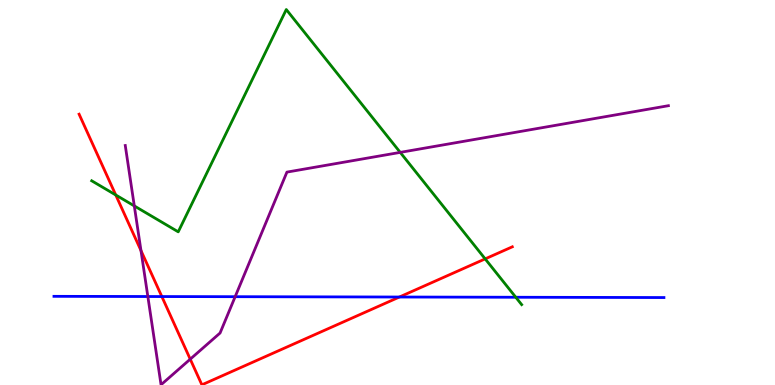[{'lines': ['blue', 'red'], 'intersections': [{'x': 2.09, 'y': 2.3}, {'x': 5.15, 'y': 2.29}]}, {'lines': ['green', 'red'], 'intersections': [{'x': 1.49, 'y': 4.94}, {'x': 6.26, 'y': 3.28}]}, {'lines': ['purple', 'red'], 'intersections': [{'x': 1.82, 'y': 3.49}, {'x': 2.45, 'y': 0.671}]}, {'lines': ['blue', 'green'], 'intersections': [{'x': 6.66, 'y': 2.28}]}, {'lines': ['blue', 'purple'], 'intersections': [{'x': 1.91, 'y': 2.3}, {'x': 3.03, 'y': 2.29}]}, {'lines': ['green', 'purple'], 'intersections': [{'x': 1.73, 'y': 4.65}, {'x': 5.16, 'y': 6.04}]}]